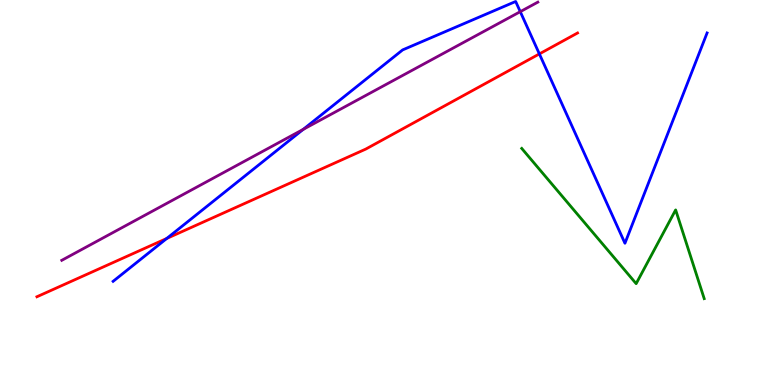[{'lines': ['blue', 'red'], 'intersections': [{'x': 2.15, 'y': 3.81}, {'x': 6.96, 'y': 8.6}]}, {'lines': ['green', 'red'], 'intersections': []}, {'lines': ['purple', 'red'], 'intersections': []}, {'lines': ['blue', 'green'], 'intersections': []}, {'lines': ['blue', 'purple'], 'intersections': [{'x': 3.91, 'y': 6.64}, {'x': 6.71, 'y': 9.7}]}, {'lines': ['green', 'purple'], 'intersections': []}]